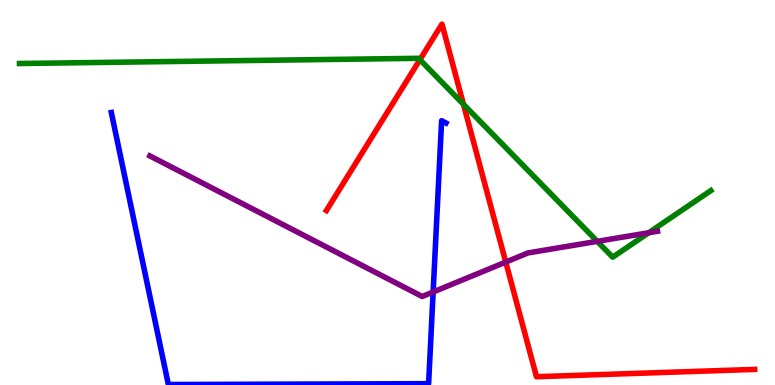[{'lines': ['blue', 'red'], 'intersections': []}, {'lines': ['green', 'red'], 'intersections': [{'x': 5.42, 'y': 8.45}, {'x': 5.98, 'y': 7.29}]}, {'lines': ['purple', 'red'], 'intersections': [{'x': 6.53, 'y': 3.19}]}, {'lines': ['blue', 'green'], 'intersections': []}, {'lines': ['blue', 'purple'], 'intersections': [{'x': 5.59, 'y': 2.42}]}, {'lines': ['green', 'purple'], 'intersections': [{'x': 7.71, 'y': 3.73}, {'x': 8.37, 'y': 3.95}]}]